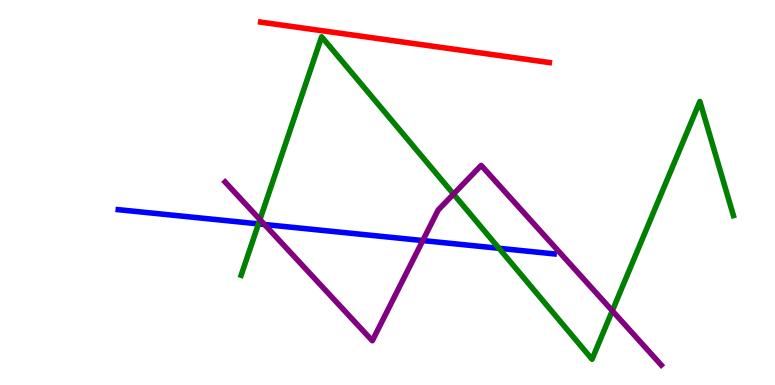[{'lines': ['blue', 'red'], 'intersections': []}, {'lines': ['green', 'red'], 'intersections': []}, {'lines': ['purple', 'red'], 'intersections': []}, {'lines': ['blue', 'green'], 'intersections': [{'x': 3.34, 'y': 4.18}, {'x': 6.44, 'y': 3.55}]}, {'lines': ['blue', 'purple'], 'intersections': [{'x': 3.41, 'y': 4.17}, {'x': 5.46, 'y': 3.75}]}, {'lines': ['green', 'purple'], 'intersections': [{'x': 3.35, 'y': 4.3}, {'x': 5.85, 'y': 4.96}, {'x': 7.9, 'y': 1.93}]}]